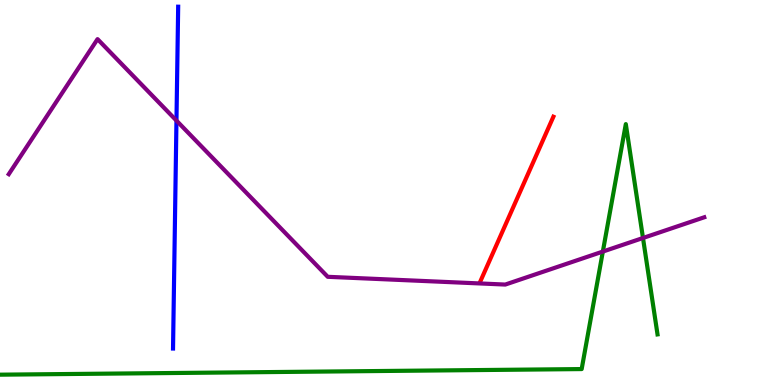[{'lines': ['blue', 'red'], 'intersections': []}, {'lines': ['green', 'red'], 'intersections': []}, {'lines': ['purple', 'red'], 'intersections': []}, {'lines': ['blue', 'green'], 'intersections': []}, {'lines': ['blue', 'purple'], 'intersections': [{'x': 2.28, 'y': 6.87}]}, {'lines': ['green', 'purple'], 'intersections': [{'x': 7.78, 'y': 3.47}, {'x': 8.3, 'y': 3.82}]}]